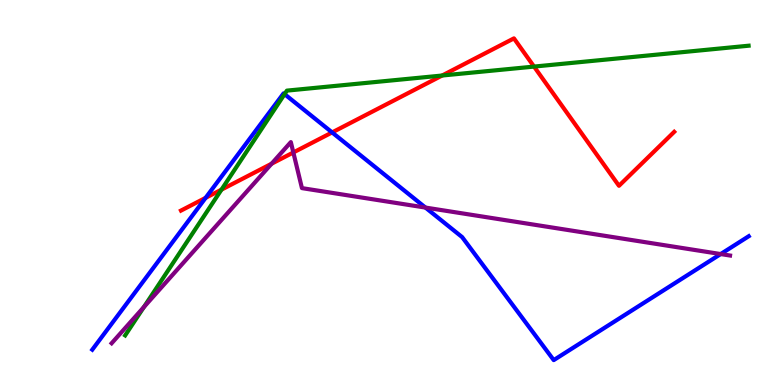[{'lines': ['blue', 'red'], 'intersections': [{'x': 2.65, 'y': 4.86}, {'x': 4.29, 'y': 6.56}]}, {'lines': ['green', 'red'], 'intersections': [{'x': 2.86, 'y': 5.07}, {'x': 5.7, 'y': 8.04}, {'x': 6.89, 'y': 8.27}]}, {'lines': ['purple', 'red'], 'intersections': [{'x': 3.5, 'y': 5.75}, {'x': 3.79, 'y': 6.04}]}, {'lines': ['blue', 'green'], 'intersections': [{'x': 3.67, 'y': 7.55}]}, {'lines': ['blue', 'purple'], 'intersections': [{'x': 5.49, 'y': 4.61}, {'x': 9.3, 'y': 3.4}]}, {'lines': ['green', 'purple'], 'intersections': [{'x': 1.86, 'y': 2.03}]}]